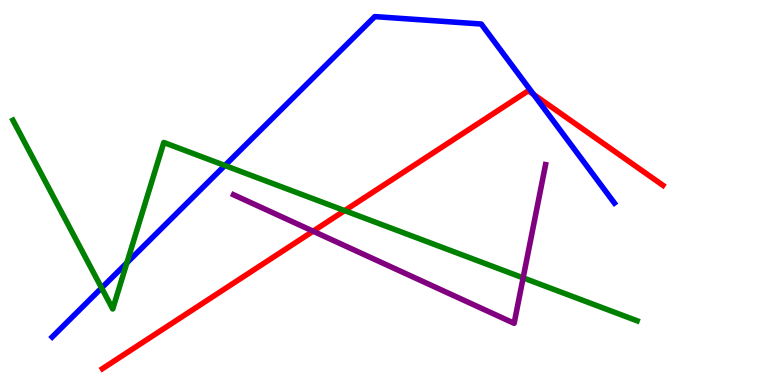[{'lines': ['blue', 'red'], 'intersections': [{'x': 6.89, 'y': 7.55}]}, {'lines': ['green', 'red'], 'intersections': [{'x': 4.45, 'y': 4.53}]}, {'lines': ['purple', 'red'], 'intersections': [{'x': 4.04, 'y': 3.99}]}, {'lines': ['blue', 'green'], 'intersections': [{'x': 1.31, 'y': 2.52}, {'x': 1.64, 'y': 3.17}, {'x': 2.9, 'y': 5.7}]}, {'lines': ['blue', 'purple'], 'intersections': []}, {'lines': ['green', 'purple'], 'intersections': [{'x': 6.75, 'y': 2.78}]}]